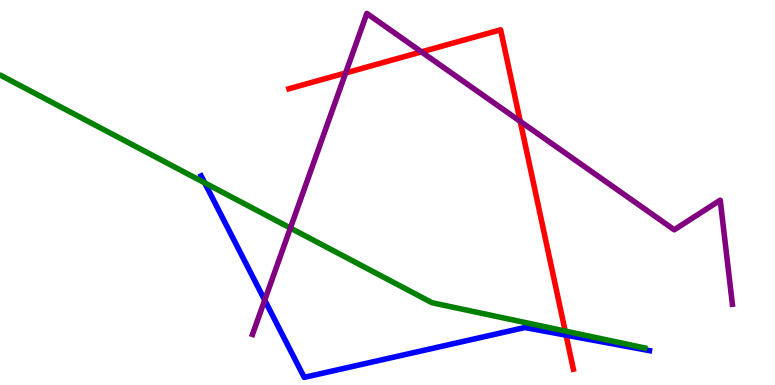[{'lines': ['blue', 'red'], 'intersections': [{'x': 7.3, 'y': 1.29}]}, {'lines': ['green', 'red'], 'intersections': [{'x': 7.29, 'y': 1.4}]}, {'lines': ['purple', 'red'], 'intersections': [{'x': 4.46, 'y': 8.1}, {'x': 5.44, 'y': 8.65}, {'x': 6.71, 'y': 6.85}]}, {'lines': ['blue', 'green'], 'intersections': [{'x': 2.64, 'y': 5.25}]}, {'lines': ['blue', 'purple'], 'intersections': [{'x': 3.42, 'y': 2.2}]}, {'lines': ['green', 'purple'], 'intersections': [{'x': 3.75, 'y': 4.08}]}]